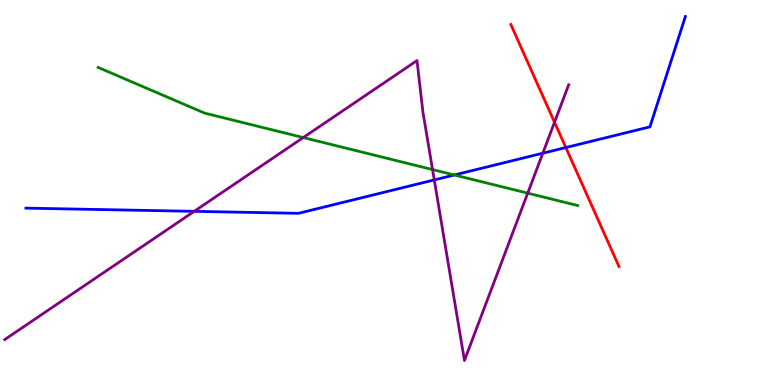[{'lines': ['blue', 'red'], 'intersections': [{'x': 7.3, 'y': 6.17}]}, {'lines': ['green', 'red'], 'intersections': []}, {'lines': ['purple', 'red'], 'intersections': [{'x': 7.16, 'y': 6.83}]}, {'lines': ['blue', 'green'], 'intersections': [{'x': 5.86, 'y': 5.46}]}, {'lines': ['blue', 'purple'], 'intersections': [{'x': 2.51, 'y': 4.51}, {'x': 5.6, 'y': 5.33}, {'x': 7.0, 'y': 6.02}]}, {'lines': ['green', 'purple'], 'intersections': [{'x': 3.91, 'y': 6.43}, {'x': 5.58, 'y': 5.6}, {'x': 6.81, 'y': 4.98}]}]